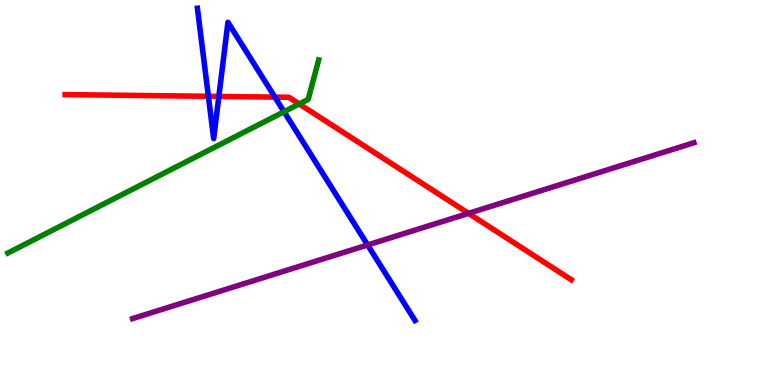[{'lines': ['blue', 'red'], 'intersections': [{'x': 2.69, 'y': 7.5}, {'x': 2.82, 'y': 7.5}, {'x': 3.55, 'y': 7.48}]}, {'lines': ['green', 'red'], 'intersections': [{'x': 3.86, 'y': 7.3}]}, {'lines': ['purple', 'red'], 'intersections': [{'x': 6.05, 'y': 4.46}]}, {'lines': ['blue', 'green'], 'intersections': [{'x': 3.67, 'y': 7.1}]}, {'lines': ['blue', 'purple'], 'intersections': [{'x': 4.74, 'y': 3.64}]}, {'lines': ['green', 'purple'], 'intersections': []}]